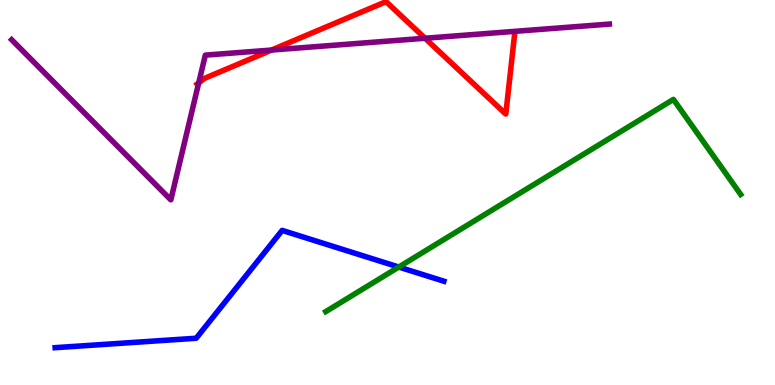[{'lines': ['blue', 'red'], 'intersections': []}, {'lines': ['green', 'red'], 'intersections': []}, {'lines': ['purple', 'red'], 'intersections': [{'x': 2.56, 'y': 7.85}, {'x': 3.5, 'y': 8.7}, {'x': 5.48, 'y': 9.01}]}, {'lines': ['blue', 'green'], 'intersections': [{'x': 5.15, 'y': 3.06}]}, {'lines': ['blue', 'purple'], 'intersections': []}, {'lines': ['green', 'purple'], 'intersections': []}]